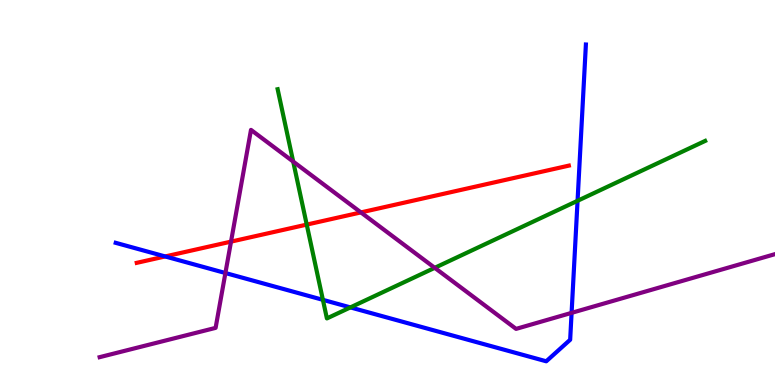[{'lines': ['blue', 'red'], 'intersections': [{'x': 2.13, 'y': 3.34}]}, {'lines': ['green', 'red'], 'intersections': [{'x': 3.96, 'y': 4.17}]}, {'lines': ['purple', 'red'], 'intersections': [{'x': 2.98, 'y': 3.72}, {'x': 4.66, 'y': 4.48}]}, {'lines': ['blue', 'green'], 'intersections': [{'x': 4.17, 'y': 2.21}, {'x': 4.52, 'y': 2.02}, {'x': 7.45, 'y': 4.78}]}, {'lines': ['blue', 'purple'], 'intersections': [{'x': 2.91, 'y': 2.91}, {'x': 7.38, 'y': 1.87}]}, {'lines': ['green', 'purple'], 'intersections': [{'x': 3.78, 'y': 5.8}, {'x': 5.61, 'y': 3.04}]}]